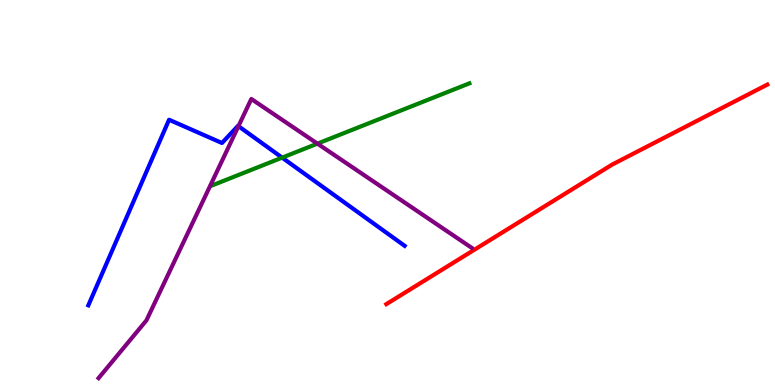[{'lines': ['blue', 'red'], 'intersections': []}, {'lines': ['green', 'red'], 'intersections': []}, {'lines': ['purple', 'red'], 'intersections': []}, {'lines': ['blue', 'green'], 'intersections': [{'x': 3.64, 'y': 5.91}]}, {'lines': ['blue', 'purple'], 'intersections': [{'x': 3.08, 'y': 6.72}]}, {'lines': ['green', 'purple'], 'intersections': [{'x': 4.1, 'y': 6.27}]}]